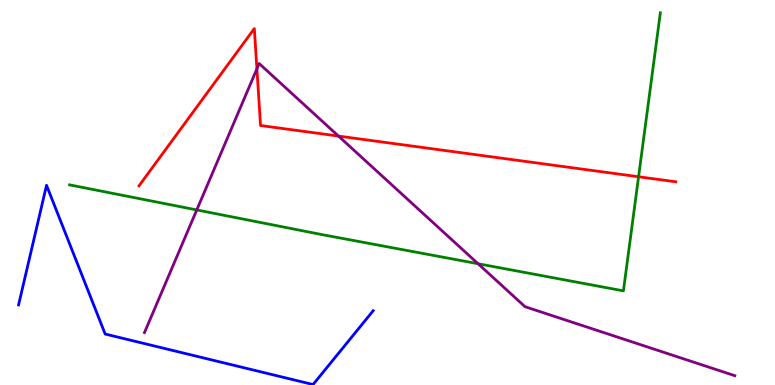[{'lines': ['blue', 'red'], 'intersections': []}, {'lines': ['green', 'red'], 'intersections': [{'x': 8.24, 'y': 5.41}]}, {'lines': ['purple', 'red'], 'intersections': [{'x': 3.31, 'y': 8.21}, {'x': 4.37, 'y': 6.47}]}, {'lines': ['blue', 'green'], 'intersections': []}, {'lines': ['blue', 'purple'], 'intersections': []}, {'lines': ['green', 'purple'], 'intersections': [{'x': 2.54, 'y': 4.55}, {'x': 6.17, 'y': 3.15}]}]